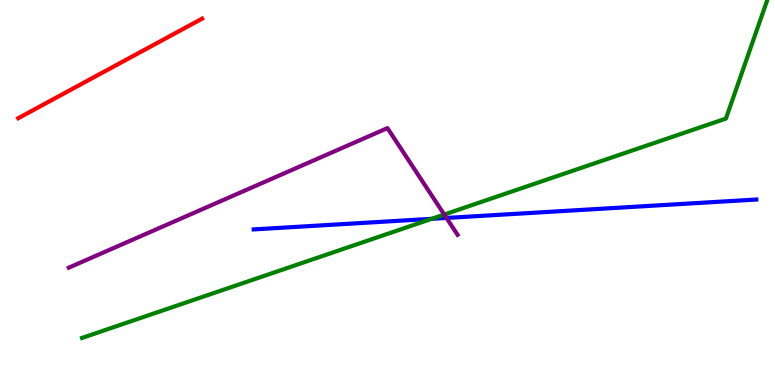[{'lines': ['blue', 'red'], 'intersections': []}, {'lines': ['green', 'red'], 'intersections': []}, {'lines': ['purple', 'red'], 'intersections': []}, {'lines': ['blue', 'green'], 'intersections': [{'x': 5.57, 'y': 4.32}]}, {'lines': ['blue', 'purple'], 'intersections': [{'x': 5.76, 'y': 4.34}]}, {'lines': ['green', 'purple'], 'intersections': [{'x': 5.73, 'y': 4.43}]}]